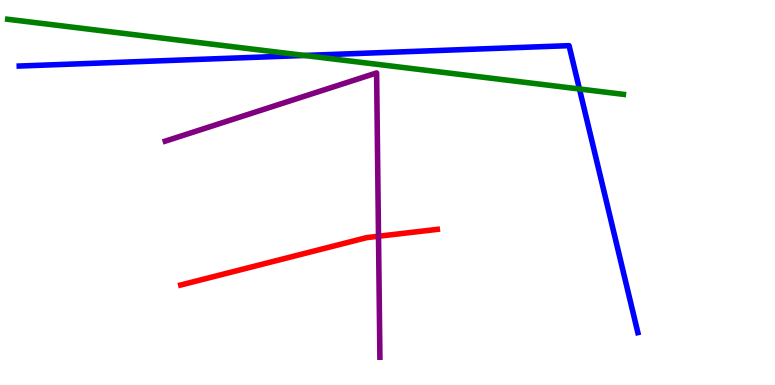[{'lines': ['blue', 'red'], 'intersections': []}, {'lines': ['green', 'red'], 'intersections': []}, {'lines': ['purple', 'red'], 'intersections': [{'x': 4.88, 'y': 3.86}]}, {'lines': ['blue', 'green'], 'intersections': [{'x': 3.93, 'y': 8.56}, {'x': 7.48, 'y': 7.69}]}, {'lines': ['blue', 'purple'], 'intersections': []}, {'lines': ['green', 'purple'], 'intersections': []}]